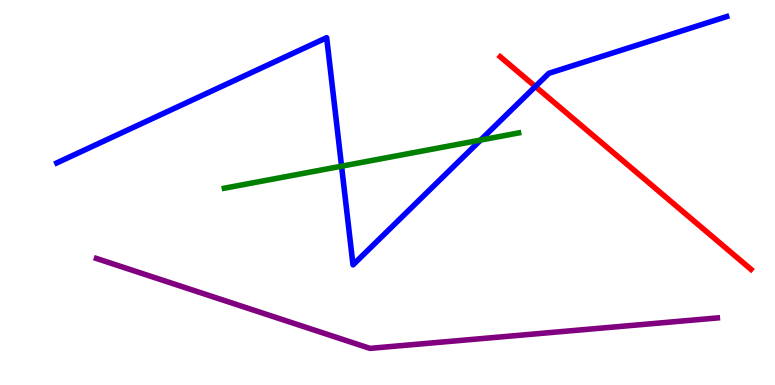[{'lines': ['blue', 'red'], 'intersections': [{'x': 6.91, 'y': 7.75}]}, {'lines': ['green', 'red'], 'intersections': []}, {'lines': ['purple', 'red'], 'intersections': []}, {'lines': ['blue', 'green'], 'intersections': [{'x': 4.41, 'y': 5.68}, {'x': 6.2, 'y': 6.36}]}, {'lines': ['blue', 'purple'], 'intersections': []}, {'lines': ['green', 'purple'], 'intersections': []}]